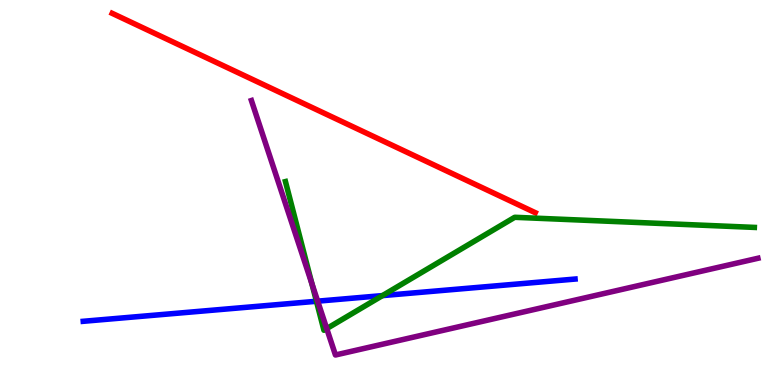[{'lines': ['blue', 'red'], 'intersections': []}, {'lines': ['green', 'red'], 'intersections': []}, {'lines': ['purple', 'red'], 'intersections': []}, {'lines': ['blue', 'green'], 'intersections': [{'x': 4.08, 'y': 2.17}, {'x': 4.93, 'y': 2.32}]}, {'lines': ['blue', 'purple'], 'intersections': [{'x': 4.1, 'y': 2.18}]}, {'lines': ['green', 'purple'], 'intersections': [{'x': 4.02, 'y': 2.64}, {'x': 4.22, 'y': 1.47}]}]